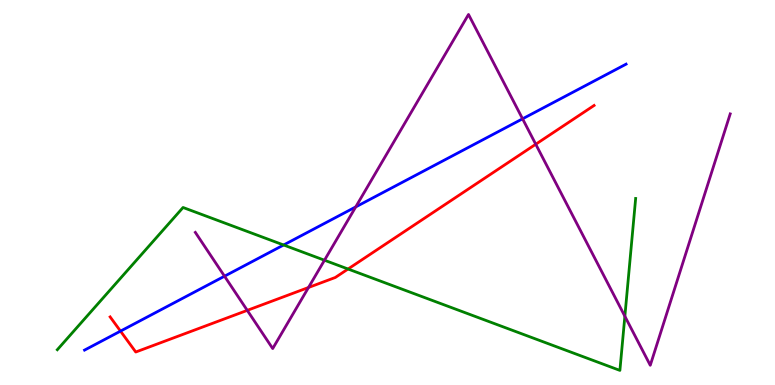[{'lines': ['blue', 'red'], 'intersections': [{'x': 1.55, 'y': 1.4}]}, {'lines': ['green', 'red'], 'intersections': [{'x': 4.49, 'y': 3.01}]}, {'lines': ['purple', 'red'], 'intersections': [{'x': 3.19, 'y': 1.94}, {'x': 3.98, 'y': 2.53}, {'x': 6.91, 'y': 6.25}]}, {'lines': ['blue', 'green'], 'intersections': [{'x': 3.66, 'y': 3.64}]}, {'lines': ['blue', 'purple'], 'intersections': [{'x': 2.9, 'y': 2.83}, {'x': 4.59, 'y': 4.63}, {'x': 6.74, 'y': 6.91}]}, {'lines': ['green', 'purple'], 'intersections': [{'x': 4.19, 'y': 3.24}, {'x': 8.06, 'y': 1.79}]}]